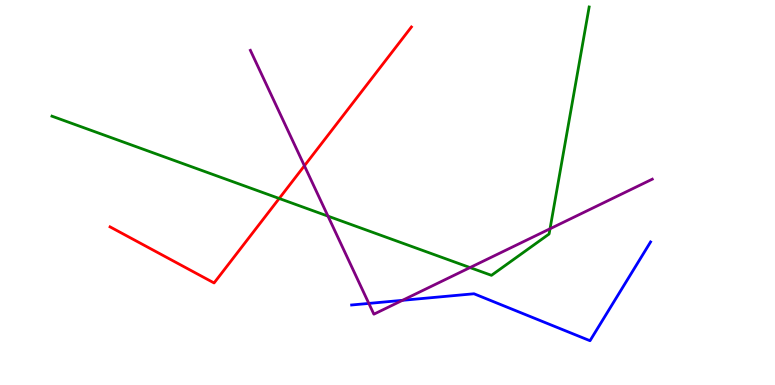[{'lines': ['blue', 'red'], 'intersections': []}, {'lines': ['green', 'red'], 'intersections': [{'x': 3.6, 'y': 4.84}]}, {'lines': ['purple', 'red'], 'intersections': [{'x': 3.93, 'y': 5.69}]}, {'lines': ['blue', 'green'], 'intersections': []}, {'lines': ['blue', 'purple'], 'intersections': [{'x': 4.76, 'y': 2.12}, {'x': 5.19, 'y': 2.2}]}, {'lines': ['green', 'purple'], 'intersections': [{'x': 4.23, 'y': 4.39}, {'x': 6.06, 'y': 3.05}, {'x': 7.1, 'y': 4.06}]}]